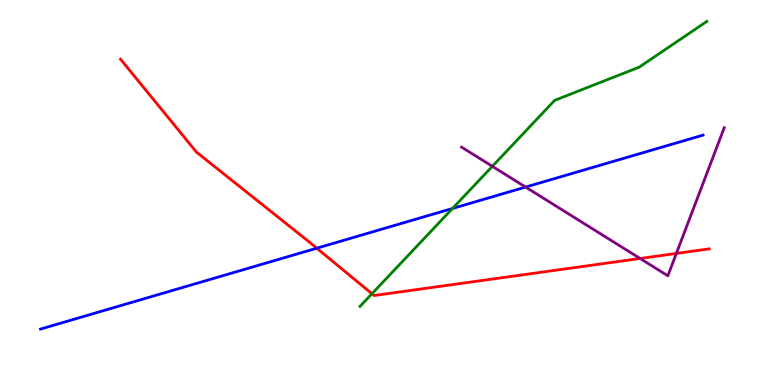[{'lines': ['blue', 'red'], 'intersections': [{'x': 4.09, 'y': 3.55}]}, {'lines': ['green', 'red'], 'intersections': [{'x': 4.8, 'y': 2.37}]}, {'lines': ['purple', 'red'], 'intersections': [{'x': 8.26, 'y': 3.29}, {'x': 8.73, 'y': 3.42}]}, {'lines': ['blue', 'green'], 'intersections': [{'x': 5.84, 'y': 4.59}]}, {'lines': ['blue', 'purple'], 'intersections': [{'x': 6.78, 'y': 5.14}]}, {'lines': ['green', 'purple'], 'intersections': [{'x': 6.35, 'y': 5.68}]}]